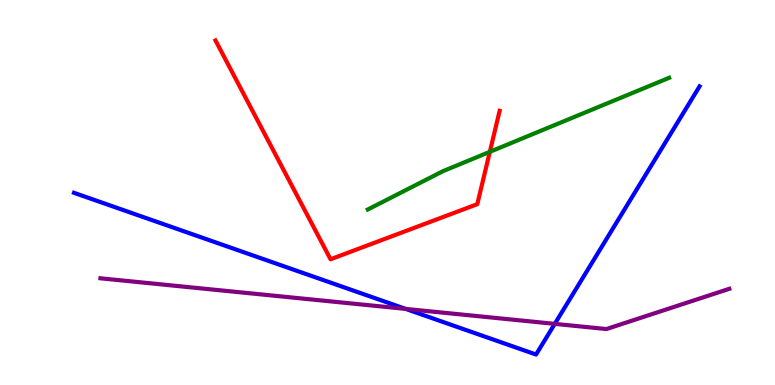[{'lines': ['blue', 'red'], 'intersections': []}, {'lines': ['green', 'red'], 'intersections': [{'x': 6.32, 'y': 6.06}]}, {'lines': ['purple', 'red'], 'intersections': []}, {'lines': ['blue', 'green'], 'intersections': []}, {'lines': ['blue', 'purple'], 'intersections': [{'x': 5.23, 'y': 1.98}, {'x': 7.16, 'y': 1.59}]}, {'lines': ['green', 'purple'], 'intersections': []}]